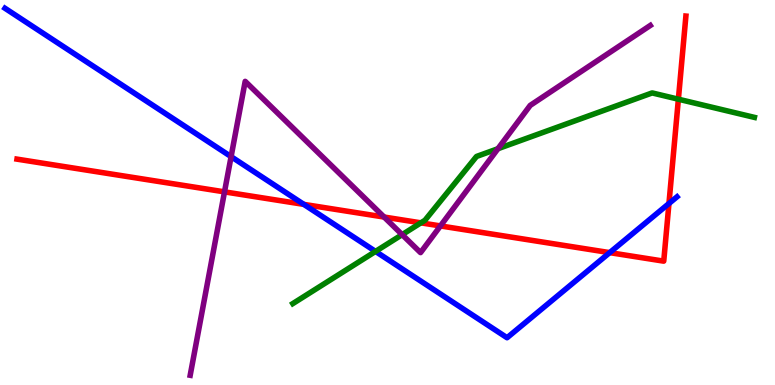[{'lines': ['blue', 'red'], 'intersections': [{'x': 3.92, 'y': 4.69}, {'x': 7.87, 'y': 3.44}, {'x': 8.63, 'y': 4.71}]}, {'lines': ['green', 'red'], 'intersections': [{'x': 5.43, 'y': 4.21}, {'x': 8.75, 'y': 7.42}]}, {'lines': ['purple', 'red'], 'intersections': [{'x': 2.9, 'y': 5.02}, {'x': 4.96, 'y': 4.36}, {'x': 5.68, 'y': 4.13}]}, {'lines': ['blue', 'green'], 'intersections': [{'x': 4.85, 'y': 3.47}]}, {'lines': ['blue', 'purple'], 'intersections': [{'x': 2.98, 'y': 5.93}]}, {'lines': ['green', 'purple'], 'intersections': [{'x': 5.19, 'y': 3.91}, {'x': 6.43, 'y': 6.14}]}]